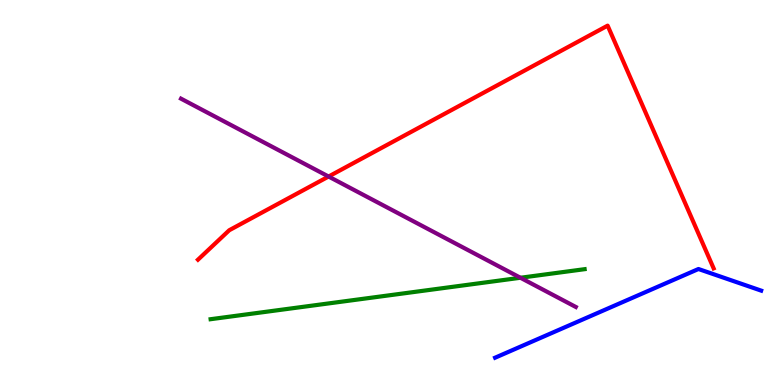[{'lines': ['blue', 'red'], 'intersections': []}, {'lines': ['green', 'red'], 'intersections': []}, {'lines': ['purple', 'red'], 'intersections': [{'x': 4.24, 'y': 5.41}]}, {'lines': ['blue', 'green'], 'intersections': []}, {'lines': ['blue', 'purple'], 'intersections': []}, {'lines': ['green', 'purple'], 'intersections': [{'x': 6.72, 'y': 2.79}]}]